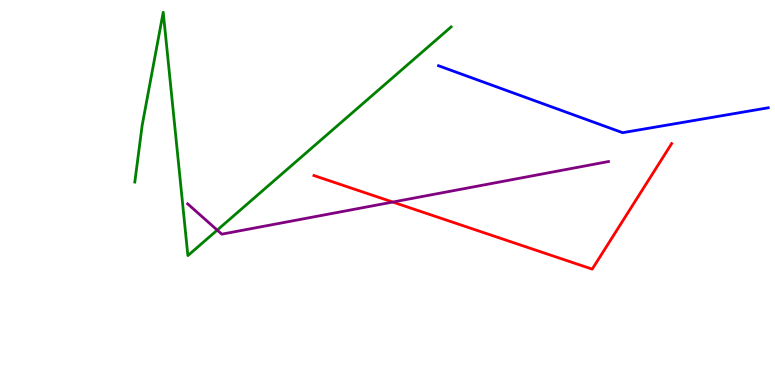[{'lines': ['blue', 'red'], 'intersections': []}, {'lines': ['green', 'red'], 'intersections': []}, {'lines': ['purple', 'red'], 'intersections': [{'x': 5.07, 'y': 4.75}]}, {'lines': ['blue', 'green'], 'intersections': []}, {'lines': ['blue', 'purple'], 'intersections': []}, {'lines': ['green', 'purple'], 'intersections': [{'x': 2.8, 'y': 4.02}]}]